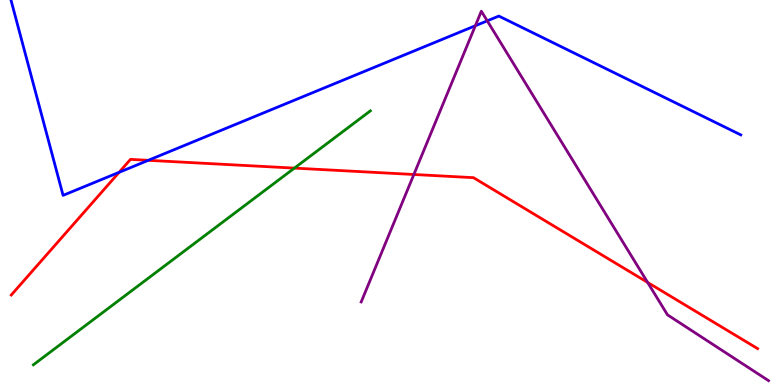[{'lines': ['blue', 'red'], 'intersections': [{'x': 1.54, 'y': 5.52}, {'x': 1.91, 'y': 5.84}]}, {'lines': ['green', 'red'], 'intersections': [{'x': 3.8, 'y': 5.63}]}, {'lines': ['purple', 'red'], 'intersections': [{'x': 5.34, 'y': 5.47}, {'x': 8.36, 'y': 2.66}]}, {'lines': ['blue', 'green'], 'intersections': []}, {'lines': ['blue', 'purple'], 'intersections': [{'x': 6.13, 'y': 9.33}, {'x': 6.29, 'y': 9.46}]}, {'lines': ['green', 'purple'], 'intersections': []}]